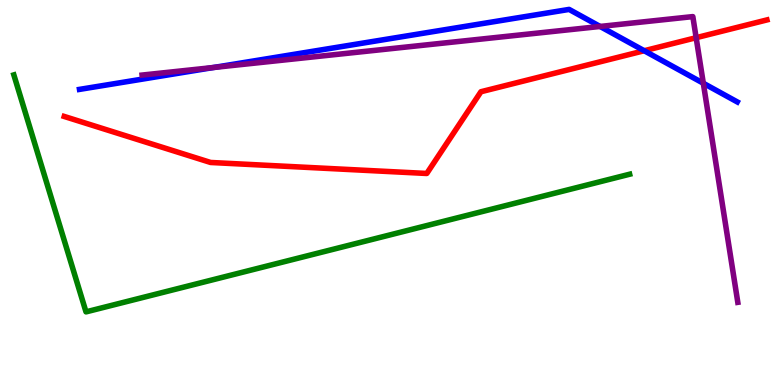[{'lines': ['blue', 'red'], 'intersections': [{'x': 8.31, 'y': 8.68}]}, {'lines': ['green', 'red'], 'intersections': []}, {'lines': ['purple', 'red'], 'intersections': [{'x': 8.98, 'y': 9.02}]}, {'lines': ['blue', 'green'], 'intersections': []}, {'lines': ['blue', 'purple'], 'intersections': [{'x': 2.76, 'y': 8.25}, {'x': 7.74, 'y': 9.31}, {'x': 9.08, 'y': 7.84}]}, {'lines': ['green', 'purple'], 'intersections': []}]